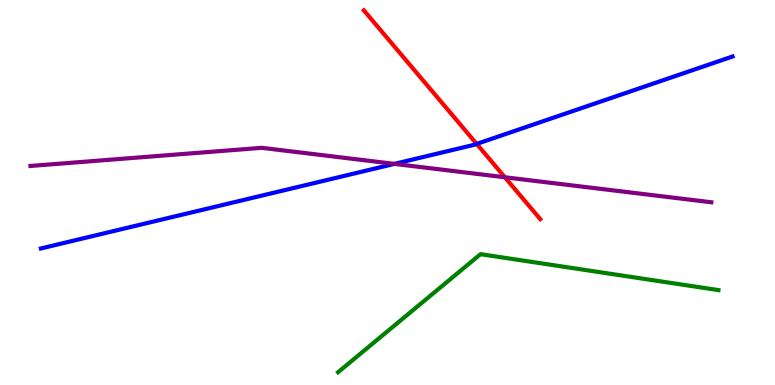[{'lines': ['blue', 'red'], 'intersections': [{'x': 6.15, 'y': 6.26}]}, {'lines': ['green', 'red'], 'intersections': []}, {'lines': ['purple', 'red'], 'intersections': [{'x': 6.51, 'y': 5.4}]}, {'lines': ['blue', 'green'], 'intersections': []}, {'lines': ['blue', 'purple'], 'intersections': [{'x': 5.09, 'y': 5.74}]}, {'lines': ['green', 'purple'], 'intersections': []}]